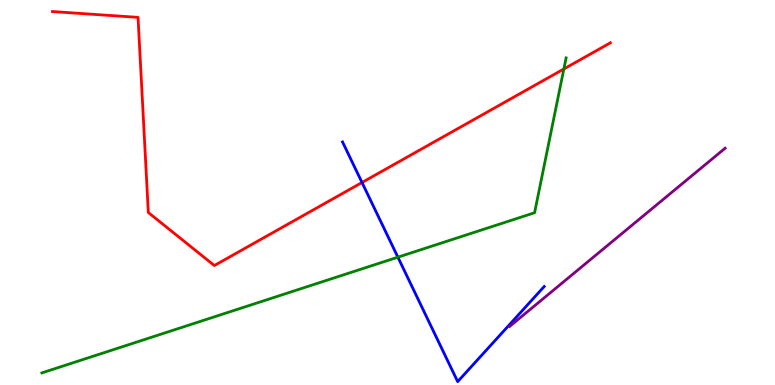[{'lines': ['blue', 'red'], 'intersections': [{'x': 4.67, 'y': 5.26}]}, {'lines': ['green', 'red'], 'intersections': [{'x': 7.28, 'y': 8.21}]}, {'lines': ['purple', 'red'], 'intersections': []}, {'lines': ['blue', 'green'], 'intersections': [{'x': 5.13, 'y': 3.32}]}, {'lines': ['blue', 'purple'], 'intersections': []}, {'lines': ['green', 'purple'], 'intersections': []}]